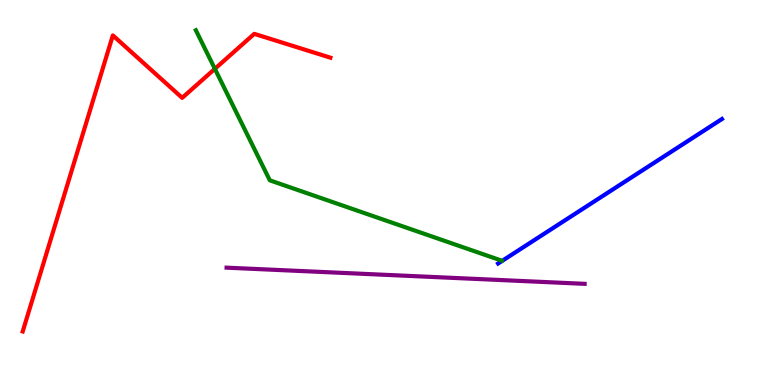[{'lines': ['blue', 'red'], 'intersections': []}, {'lines': ['green', 'red'], 'intersections': [{'x': 2.77, 'y': 8.21}]}, {'lines': ['purple', 'red'], 'intersections': []}, {'lines': ['blue', 'green'], 'intersections': []}, {'lines': ['blue', 'purple'], 'intersections': []}, {'lines': ['green', 'purple'], 'intersections': []}]